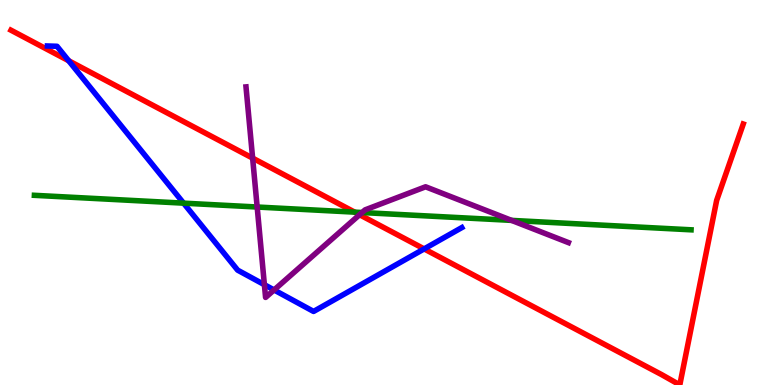[{'lines': ['blue', 'red'], 'intersections': [{'x': 0.886, 'y': 8.42}, {'x': 5.47, 'y': 3.53}]}, {'lines': ['green', 'red'], 'intersections': [{'x': 4.58, 'y': 4.49}]}, {'lines': ['purple', 'red'], 'intersections': [{'x': 3.26, 'y': 5.89}, {'x': 4.64, 'y': 4.42}]}, {'lines': ['blue', 'green'], 'intersections': [{'x': 2.37, 'y': 4.72}]}, {'lines': ['blue', 'purple'], 'intersections': [{'x': 3.41, 'y': 2.61}, {'x': 3.54, 'y': 2.47}]}, {'lines': ['green', 'purple'], 'intersections': [{'x': 3.32, 'y': 4.62}, {'x': 4.67, 'y': 4.48}, {'x': 6.6, 'y': 4.28}]}]